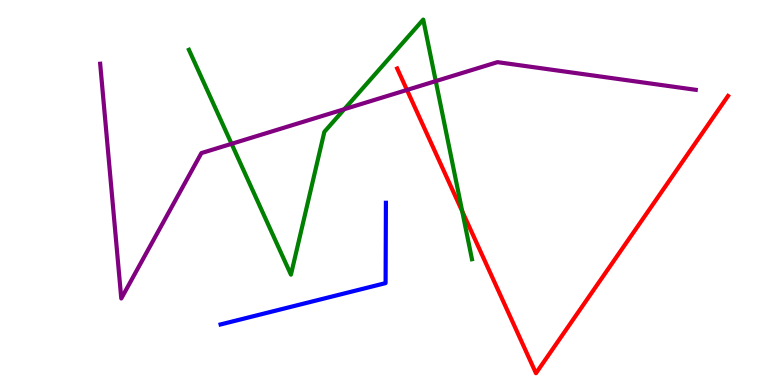[{'lines': ['blue', 'red'], 'intersections': []}, {'lines': ['green', 'red'], 'intersections': [{'x': 5.96, 'y': 4.51}]}, {'lines': ['purple', 'red'], 'intersections': [{'x': 5.25, 'y': 7.66}]}, {'lines': ['blue', 'green'], 'intersections': []}, {'lines': ['blue', 'purple'], 'intersections': []}, {'lines': ['green', 'purple'], 'intersections': [{'x': 2.99, 'y': 6.26}, {'x': 4.44, 'y': 7.16}, {'x': 5.62, 'y': 7.89}]}]